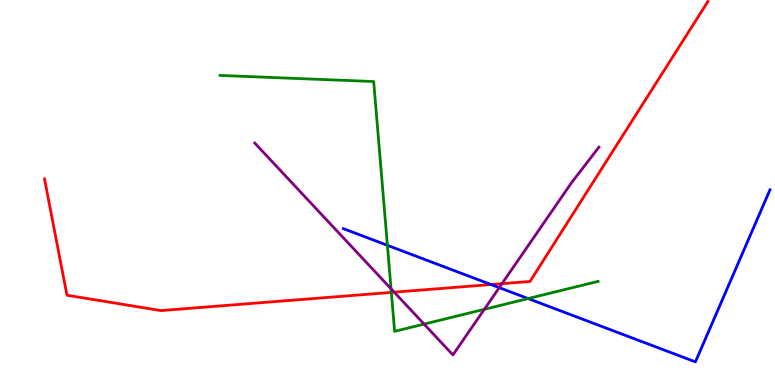[{'lines': ['blue', 'red'], 'intersections': [{'x': 6.34, 'y': 2.61}]}, {'lines': ['green', 'red'], 'intersections': [{'x': 5.05, 'y': 2.41}]}, {'lines': ['purple', 'red'], 'intersections': [{'x': 5.09, 'y': 2.41}, {'x': 6.48, 'y': 2.63}]}, {'lines': ['blue', 'green'], 'intersections': [{'x': 5.0, 'y': 3.63}, {'x': 6.81, 'y': 2.25}]}, {'lines': ['blue', 'purple'], 'intersections': [{'x': 6.44, 'y': 2.53}]}, {'lines': ['green', 'purple'], 'intersections': [{'x': 5.05, 'y': 2.5}, {'x': 5.47, 'y': 1.58}, {'x': 6.25, 'y': 1.97}]}]